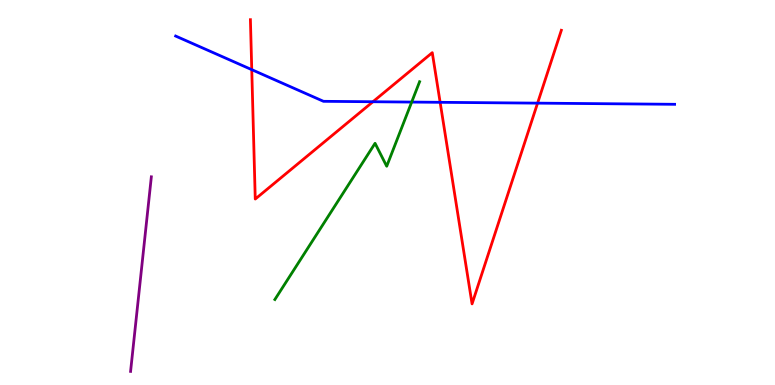[{'lines': ['blue', 'red'], 'intersections': [{'x': 3.25, 'y': 8.19}, {'x': 4.81, 'y': 7.36}, {'x': 5.68, 'y': 7.34}, {'x': 6.94, 'y': 7.32}]}, {'lines': ['green', 'red'], 'intersections': []}, {'lines': ['purple', 'red'], 'intersections': []}, {'lines': ['blue', 'green'], 'intersections': [{'x': 5.31, 'y': 7.35}]}, {'lines': ['blue', 'purple'], 'intersections': []}, {'lines': ['green', 'purple'], 'intersections': []}]